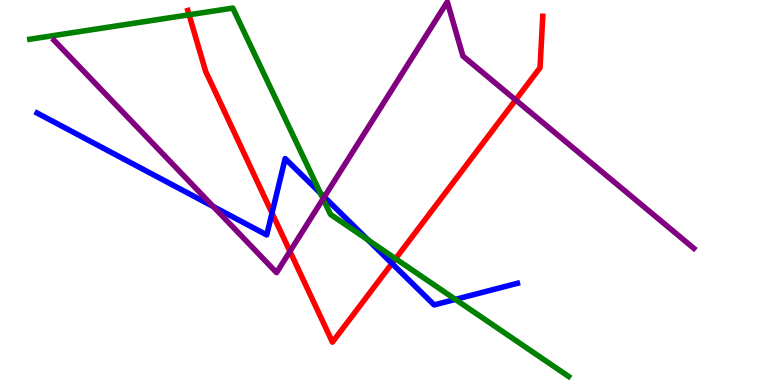[{'lines': ['blue', 'red'], 'intersections': [{'x': 3.51, 'y': 4.47}, {'x': 5.06, 'y': 3.16}]}, {'lines': ['green', 'red'], 'intersections': [{'x': 2.44, 'y': 9.62}, {'x': 5.1, 'y': 3.28}]}, {'lines': ['purple', 'red'], 'intersections': [{'x': 3.74, 'y': 3.47}, {'x': 6.65, 'y': 7.4}]}, {'lines': ['blue', 'green'], 'intersections': [{'x': 4.14, 'y': 4.98}, {'x': 4.75, 'y': 3.77}, {'x': 5.88, 'y': 2.22}]}, {'lines': ['blue', 'purple'], 'intersections': [{'x': 2.75, 'y': 4.63}, {'x': 4.18, 'y': 4.88}]}, {'lines': ['green', 'purple'], 'intersections': [{'x': 4.17, 'y': 4.84}]}]